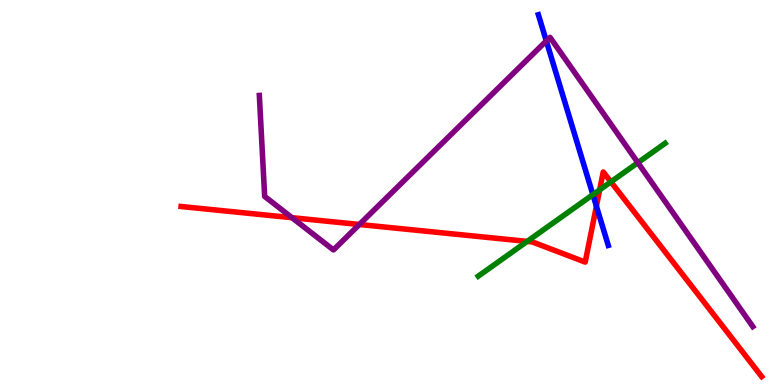[{'lines': ['blue', 'red'], 'intersections': [{'x': 7.7, 'y': 4.64}]}, {'lines': ['green', 'red'], 'intersections': [{'x': 6.8, 'y': 3.73}, {'x': 7.74, 'y': 5.07}, {'x': 7.88, 'y': 5.28}]}, {'lines': ['purple', 'red'], 'intersections': [{'x': 3.77, 'y': 4.35}, {'x': 4.64, 'y': 4.17}]}, {'lines': ['blue', 'green'], 'intersections': [{'x': 7.65, 'y': 4.94}]}, {'lines': ['blue', 'purple'], 'intersections': [{'x': 7.05, 'y': 8.94}]}, {'lines': ['green', 'purple'], 'intersections': [{'x': 8.23, 'y': 5.77}]}]